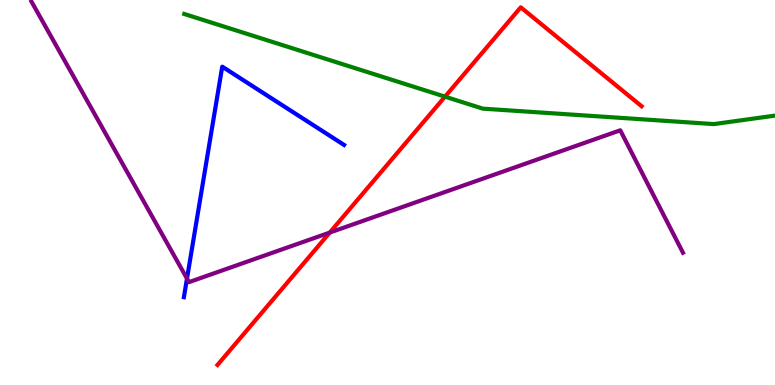[{'lines': ['blue', 'red'], 'intersections': []}, {'lines': ['green', 'red'], 'intersections': [{'x': 5.74, 'y': 7.49}]}, {'lines': ['purple', 'red'], 'intersections': [{'x': 4.25, 'y': 3.96}]}, {'lines': ['blue', 'green'], 'intersections': []}, {'lines': ['blue', 'purple'], 'intersections': [{'x': 2.41, 'y': 2.76}]}, {'lines': ['green', 'purple'], 'intersections': []}]